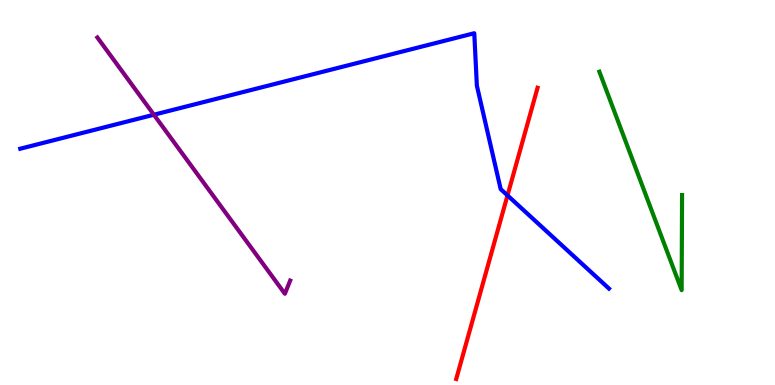[{'lines': ['blue', 'red'], 'intersections': [{'x': 6.55, 'y': 4.92}]}, {'lines': ['green', 'red'], 'intersections': []}, {'lines': ['purple', 'red'], 'intersections': []}, {'lines': ['blue', 'green'], 'intersections': []}, {'lines': ['blue', 'purple'], 'intersections': [{'x': 1.99, 'y': 7.02}]}, {'lines': ['green', 'purple'], 'intersections': []}]